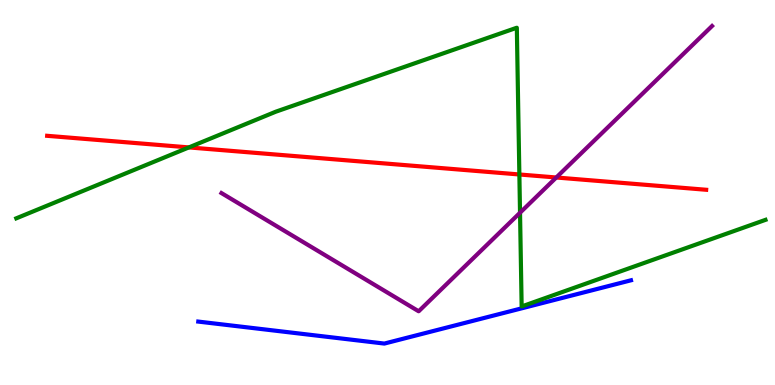[{'lines': ['blue', 'red'], 'intersections': []}, {'lines': ['green', 'red'], 'intersections': [{'x': 2.44, 'y': 6.17}, {'x': 6.7, 'y': 5.47}]}, {'lines': ['purple', 'red'], 'intersections': [{'x': 7.18, 'y': 5.39}]}, {'lines': ['blue', 'green'], 'intersections': []}, {'lines': ['blue', 'purple'], 'intersections': []}, {'lines': ['green', 'purple'], 'intersections': [{'x': 6.71, 'y': 4.47}]}]